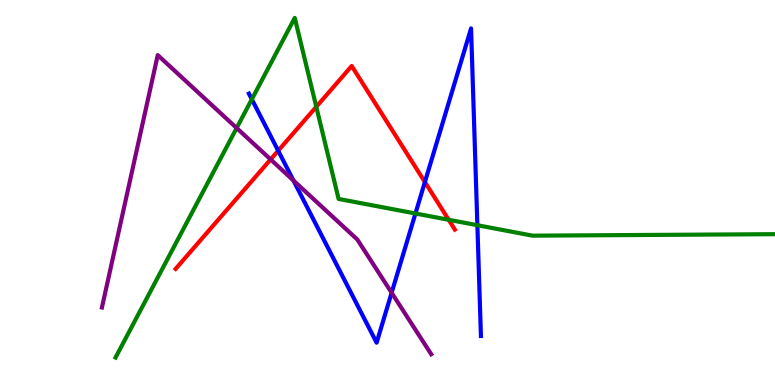[{'lines': ['blue', 'red'], 'intersections': [{'x': 3.59, 'y': 6.09}, {'x': 5.48, 'y': 5.27}]}, {'lines': ['green', 'red'], 'intersections': [{'x': 4.08, 'y': 7.23}, {'x': 5.79, 'y': 4.29}]}, {'lines': ['purple', 'red'], 'intersections': [{'x': 3.49, 'y': 5.86}]}, {'lines': ['blue', 'green'], 'intersections': [{'x': 3.25, 'y': 7.42}, {'x': 5.36, 'y': 4.45}, {'x': 6.16, 'y': 4.15}]}, {'lines': ['blue', 'purple'], 'intersections': [{'x': 3.79, 'y': 5.31}, {'x': 5.05, 'y': 2.4}]}, {'lines': ['green', 'purple'], 'intersections': [{'x': 3.05, 'y': 6.67}]}]